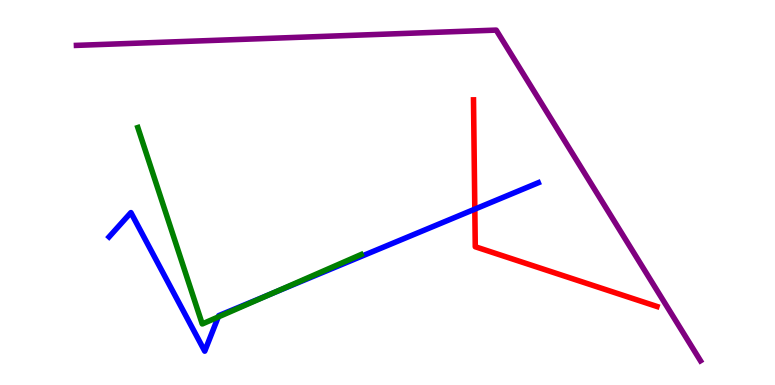[{'lines': ['blue', 'red'], 'intersections': [{'x': 6.13, 'y': 4.57}]}, {'lines': ['green', 'red'], 'intersections': []}, {'lines': ['purple', 'red'], 'intersections': []}, {'lines': ['blue', 'green'], 'intersections': [{'x': 2.82, 'y': 1.77}, {'x': 3.5, 'y': 2.37}]}, {'lines': ['blue', 'purple'], 'intersections': []}, {'lines': ['green', 'purple'], 'intersections': []}]